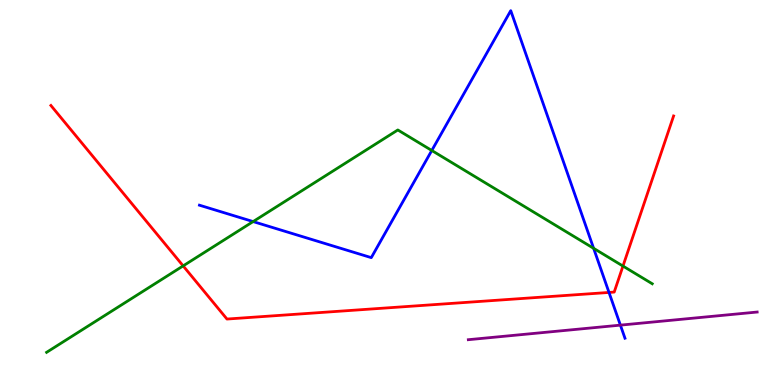[{'lines': ['blue', 'red'], 'intersections': [{'x': 7.86, 'y': 2.4}]}, {'lines': ['green', 'red'], 'intersections': [{'x': 2.36, 'y': 3.09}, {'x': 8.04, 'y': 3.09}]}, {'lines': ['purple', 'red'], 'intersections': []}, {'lines': ['blue', 'green'], 'intersections': [{'x': 3.27, 'y': 4.24}, {'x': 5.57, 'y': 6.09}, {'x': 7.66, 'y': 3.55}]}, {'lines': ['blue', 'purple'], 'intersections': [{'x': 8.01, 'y': 1.55}]}, {'lines': ['green', 'purple'], 'intersections': []}]